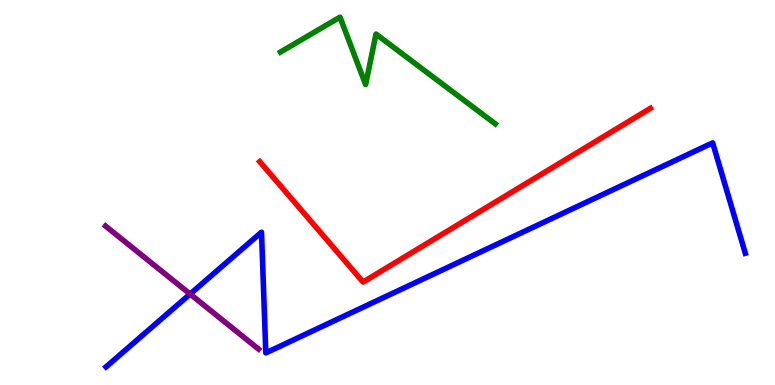[{'lines': ['blue', 'red'], 'intersections': []}, {'lines': ['green', 'red'], 'intersections': []}, {'lines': ['purple', 'red'], 'intersections': []}, {'lines': ['blue', 'green'], 'intersections': []}, {'lines': ['blue', 'purple'], 'intersections': [{'x': 2.45, 'y': 2.36}]}, {'lines': ['green', 'purple'], 'intersections': []}]